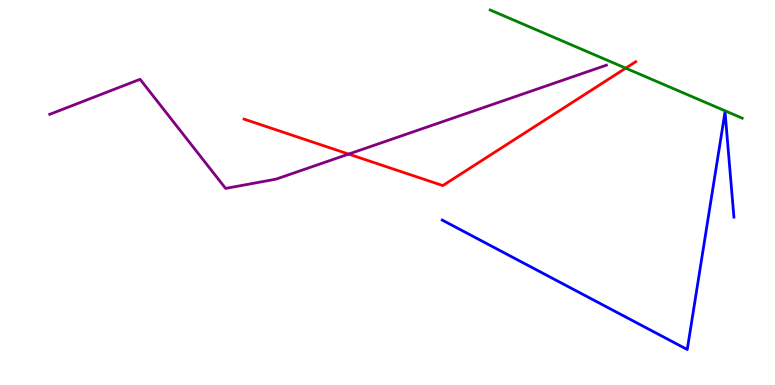[{'lines': ['blue', 'red'], 'intersections': []}, {'lines': ['green', 'red'], 'intersections': [{'x': 8.07, 'y': 8.23}]}, {'lines': ['purple', 'red'], 'intersections': [{'x': 4.5, 'y': 6.0}]}, {'lines': ['blue', 'green'], 'intersections': []}, {'lines': ['blue', 'purple'], 'intersections': []}, {'lines': ['green', 'purple'], 'intersections': []}]